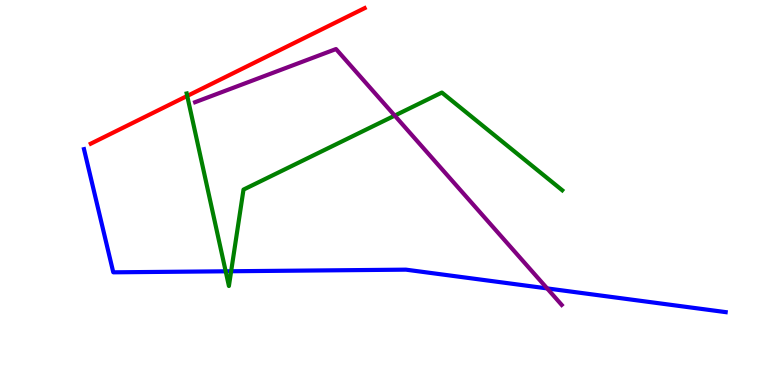[{'lines': ['blue', 'red'], 'intersections': []}, {'lines': ['green', 'red'], 'intersections': [{'x': 2.42, 'y': 7.51}]}, {'lines': ['purple', 'red'], 'intersections': []}, {'lines': ['blue', 'green'], 'intersections': [{'x': 2.91, 'y': 2.95}, {'x': 2.98, 'y': 2.95}]}, {'lines': ['blue', 'purple'], 'intersections': [{'x': 7.06, 'y': 2.51}]}, {'lines': ['green', 'purple'], 'intersections': [{'x': 5.09, 'y': 7.0}]}]